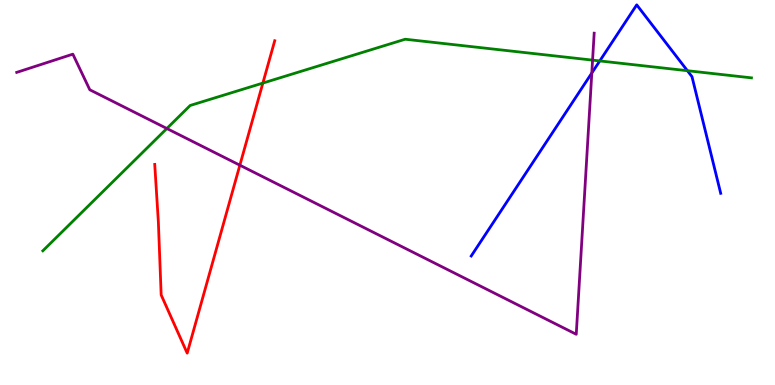[{'lines': ['blue', 'red'], 'intersections': []}, {'lines': ['green', 'red'], 'intersections': [{'x': 3.39, 'y': 7.84}]}, {'lines': ['purple', 'red'], 'intersections': [{'x': 3.09, 'y': 5.71}]}, {'lines': ['blue', 'green'], 'intersections': [{'x': 7.74, 'y': 8.42}, {'x': 8.87, 'y': 8.16}]}, {'lines': ['blue', 'purple'], 'intersections': [{'x': 7.64, 'y': 8.1}]}, {'lines': ['green', 'purple'], 'intersections': [{'x': 2.15, 'y': 6.66}, {'x': 7.65, 'y': 8.44}]}]